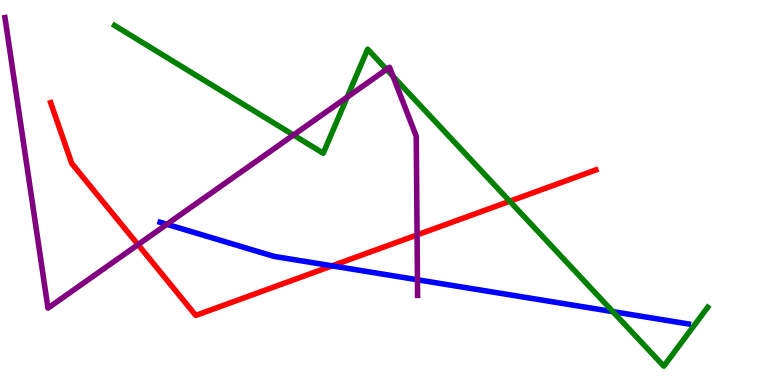[{'lines': ['blue', 'red'], 'intersections': [{'x': 4.28, 'y': 3.09}]}, {'lines': ['green', 'red'], 'intersections': [{'x': 6.58, 'y': 4.77}]}, {'lines': ['purple', 'red'], 'intersections': [{'x': 1.78, 'y': 3.65}, {'x': 5.38, 'y': 3.9}]}, {'lines': ['blue', 'green'], 'intersections': [{'x': 7.91, 'y': 1.91}]}, {'lines': ['blue', 'purple'], 'intersections': [{'x': 2.15, 'y': 4.17}, {'x': 5.39, 'y': 2.73}]}, {'lines': ['green', 'purple'], 'intersections': [{'x': 3.79, 'y': 6.49}, {'x': 4.48, 'y': 7.48}, {'x': 4.99, 'y': 8.2}, {'x': 5.07, 'y': 8.02}]}]